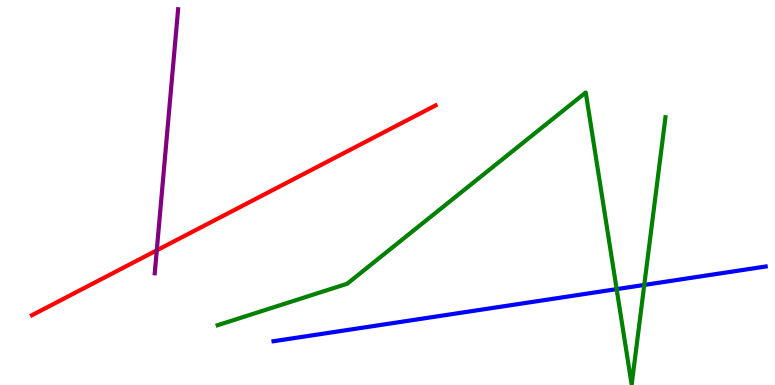[{'lines': ['blue', 'red'], 'intersections': []}, {'lines': ['green', 'red'], 'intersections': []}, {'lines': ['purple', 'red'], 'intersections': [{'x': 2.02, 'y': 3.5}]}, {'lines': ['blue', 'green'], 'intersections': [{'x': 7.96, 'y': 2.49}, {'x': 8.31, 'y': 2.6}]}, {'lines': ['blue', 'purple'], 'intersections': []}, {'lines': ['green', 'purple'], 'intersections': []}]